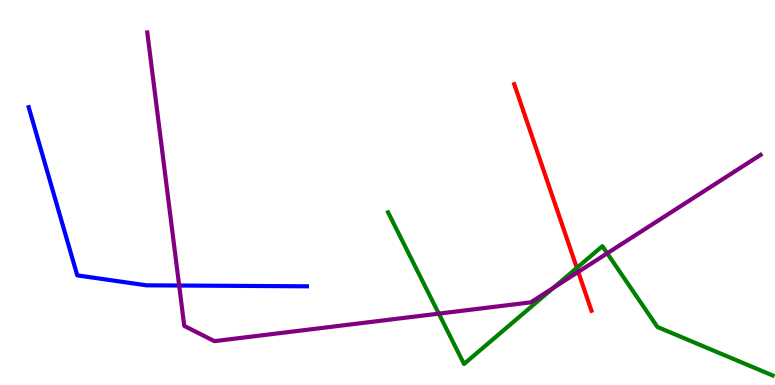[{'lines': ['blue', 'red'], 'intersections': []}, {'lines': ['green', 'red'], 'intersections': [{'x': 7.44, 'y': 3.04}]}, {'lines': ['purple', 'red'], 'intersections': [{'x': 7.46, 'y': 2.94}]}, {'lines': ['blue', 'green'], 'intersections': []}, {'lines': ['blue', 'purple'], 'intersections': [{'x': 2.31, 'y': 2.58}]}, {'lines': ['green', 'purple'], 'intersections': [{'x': 5.66, 'y': 1.85}, {'x': 7.14, 'y': 2.53}, {'x': 7.84, 'y': 3.42}]}]